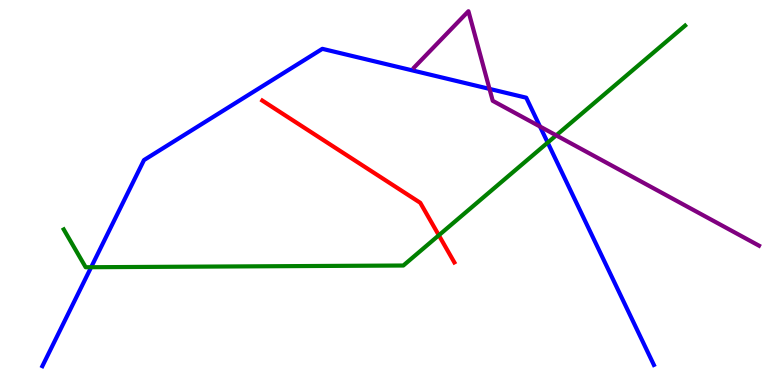[{'lines': ['blue', 'red'], 'intersections': []}, {'lines': ['green', 'red'], 'intersections': [{'x': 5.66, 'y': 3.89}]}, {'lines': ['purple', 'red'], 'intersections': []}, {'lines': ['blue', 'green'], 'intersections': [{'x': 1.18, 'y': 3.06}, {'x': 7.07, 'y': 6.3}]}, {'lines': ['blue', 'purple'], 'intersections': [{'x': 6.32, 'y': 7.69}, {'x': 6.97, 'y': 6.71}]}, {'lines': ['green', 'purple'], 'intersections': [{'x': 7.18, 'y': 6.48}]}]